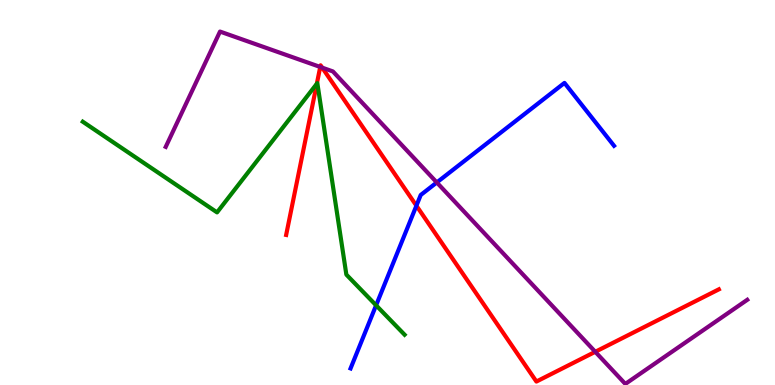[{'lines': ['blue', 'red'], 'intersections': [{'x': 5.37, 'y': 4.66}]}, {'lines': ['green', 'red'], 'intersections': [{'x': 4.09, 'y': 7.82}]}, {'lines': ['purple', 'red'], 'intersections': [{'x': 4.13, 'y': 8.26}, {'x': 4.16, 'y': 8.24}, {'x': 7.68, 'y': 0.862}]}, {'lines': ['blue', 'green'], 'intersections': [{'x': 4.85, 'y': 2.07}]}, {'lines': ['blue', 'purple'], 'intersections': [{'x': 5.64, 'y': 5.26}]}, {'lines': ['green', 'purple'], 'intersections': []}]